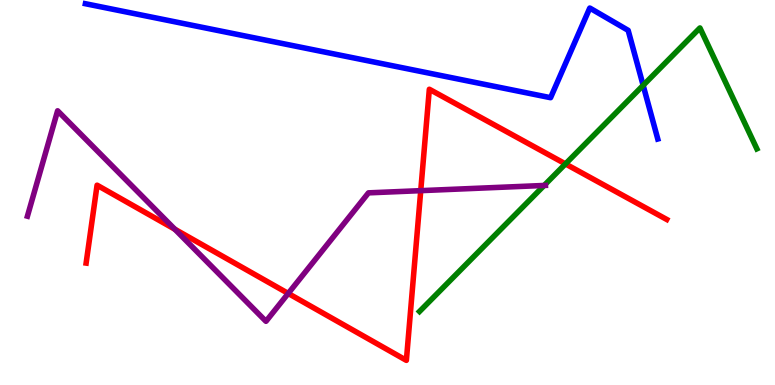[{'lines': ['blue', 'red'], 'intersections': []}, {'lines': ['green', 'red'], 'intersections': [{'x': 7.3, 'y': 5.74}]}, {'lines': ['purple', 'red'], 'intersections': [{'x': 2.26, 'y': 4.05}, {'x': 3.72, 'y': 2.38}, {'x': 5.43, 'y': 5.05}]}, {'lines': ['blue', 'green'], 'intersections': [{'x': 8.3, 'y': 7.78}]}, {'lines': ['blue', 'purple'], 'intersections': []}, {'lines': ['green', 'purple'], 'intersections': [{'x': 7.02, 'y': 5.18}]}]